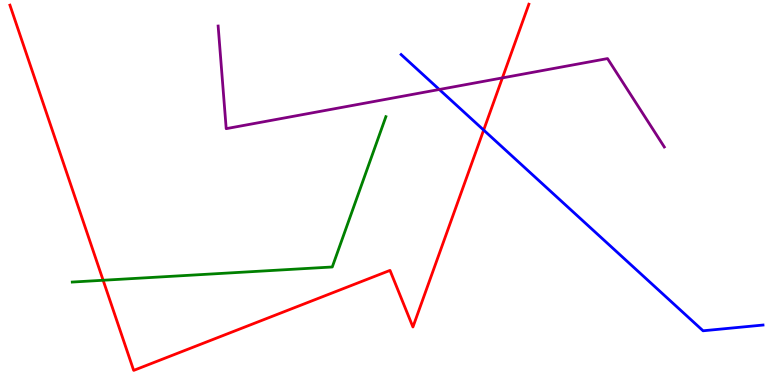[{'lines': ['blue', 'red'], 'intersections': [{'x': 6.24, 'y': 6.62}]}, {'lines': ['green', 'red'], 'intersections': [{'x': 1.33, 'y': 2.72}]}, {'lines': ['purple', 'red'], 'intersections': [{'x': 6.48, 'y': 7.98}]}, {'lines': ['blue', 'green'], 'intersections': []}, {'lines': ['blue', 'purple'], 'intersections': [{'x': 5.67, 'y': 7.68}]}, {'lines': ['green', 'purple'], 'intersections': []}]